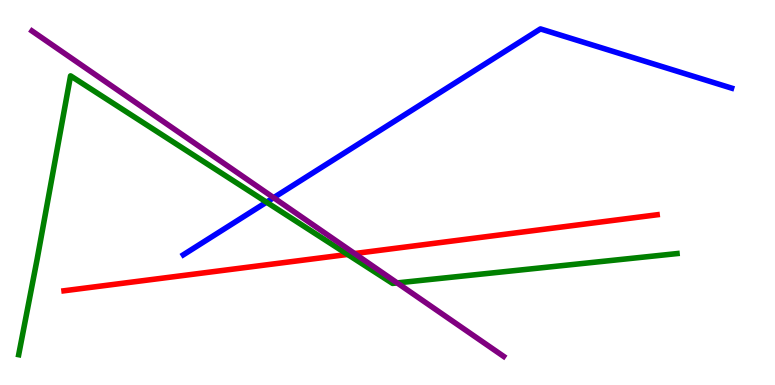[{'lines': ['blue', 'red'], 'intersections': []}, {'lines': ['green', 'red'], 'intersections': [{'x': 4.49, 'y': 3.39}]}, {'lines': ['purple', 'red'], 'intersections': [{'x': 4.58, 'y': 3.41}]}, {'lines': ['blue', 'green'], 'intersections': [{'x': 3.44, 'y': 4.75}]}, {'lines': ['blue', 'purple'], 'intersections': [{'x': 3.53, 'y': 4.87}]}, {'lines': ['green', 'purple'], 'intersections': [{'x': 5.12, 'y': 2.65}]}]